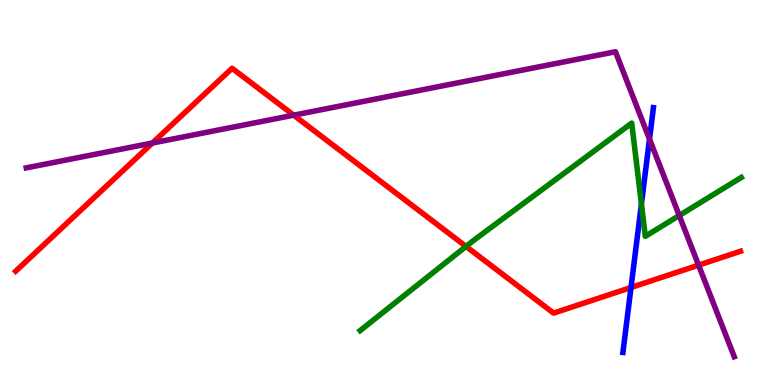[{'lines': ['blue', 'red'], 'intersections': [{'x': 8.14, 'y': 2.53}]}, {'lines': ['green', 'red'], 'intersections': [{'x': 6.01, 'y': 3.6}]}, {'lines': ['purple', 'red'], 'intersections': [{'x': 1.97, 'y': 6.29}, {'x': 3.79, 'y': 7.01}, {'x': 9.01, 'y': 3.11}]}, {'lines': ['blue', 'green'], 'intersections': [{'x': 8.28, 'y': 4.7}]}, {'lines': ['blue', 'purple'], 'intersections': [{'x': 8.38, 'y': 6.39}]}, {'lines': ['green', 'purple'], 'intersections': [{'x': 8.76, 'y': 4.4}]}]